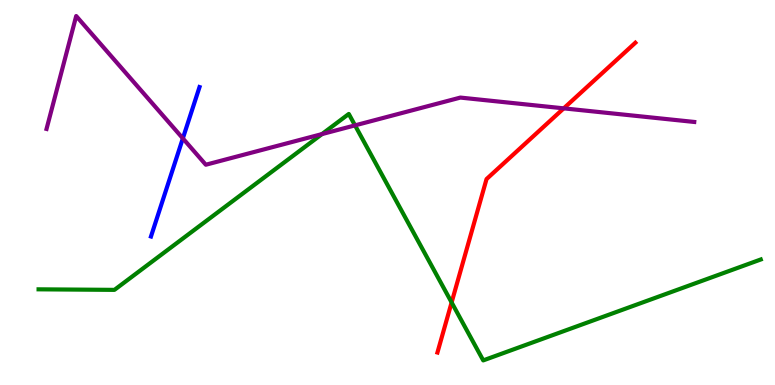[{'lines': ['blue', 'red'], 'intersections': []}, {'lines': ['green', 'red'], 'intersections': [{'x': 5.83, 'y': 2.14}]}, {'lines': ['purple', 'red'], 'intersections': [{'x': 7.27, 'y': 7.19}]}, {'lines': ['blue', 'green'], 'intersections': []}, {'lines': ['blue', 'purple'], 'intersections': [{'x': 2.36, 'y': 6.41}]}, {'lines': ['green', 'purple'], 'intersections': [{'x': 4.15, 'y': 6.52}, {'x': 4.58, 'y': 6.74}]}]